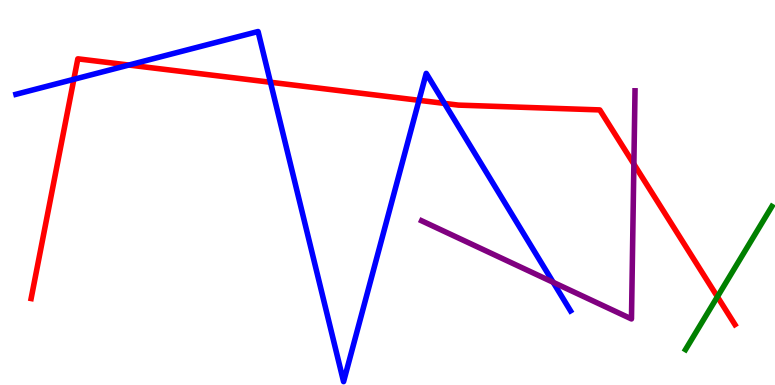[{'lines': ['blue', 'red'], 'intersections': [{'x': 0.953, 'y': 7.94}, {'x': 1.66, 'y': 8.31}, {'x': 3.49, 'y': 7.86}, {'x': 5.41, 'y': 7.39}, {'x': 5.74, 'y': 7.31}]}, {'lines': ['green', 'red'], 'intersections': [{'x': 9.26, 'y': 2.29}]}, {'lines': ['purple', 'red'], 'intersections': [{'x': 8.18, 'y': 5.74}]}, {'lines': ['blue', 'green'], 'intersections': []}, {'lines': ['blue', 'purple'], 'intersections': [{'x': 7.14, 'y': 2.67}]}, {'lines': ['green', 'purple'], 'intersections': []}]